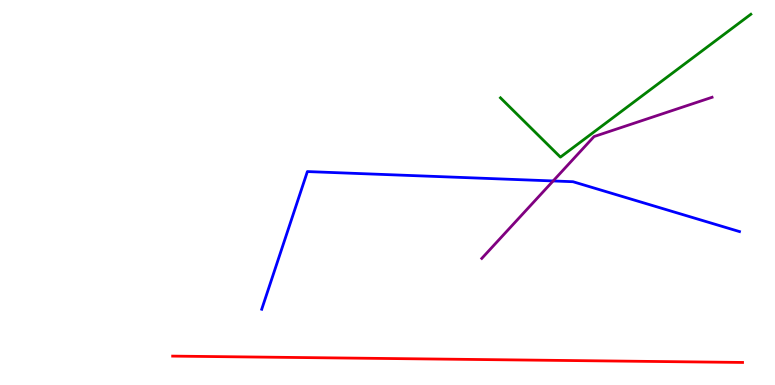[{'lines': ['blue', 'red'], 'intersections': []}, {'lines': ['green', 'red'], 'intersections': []}, {'lines': ['purple', 'red'], 'intersections': []}, {'lines': ['blue', 'green'], 'intersections': []}, {'lines': ['blue', 'purple'], 'intersections': [{'x': 7.14, 'y': 5.3}]}, {'lines': ['green', 'purple'], 'intersections': []}]